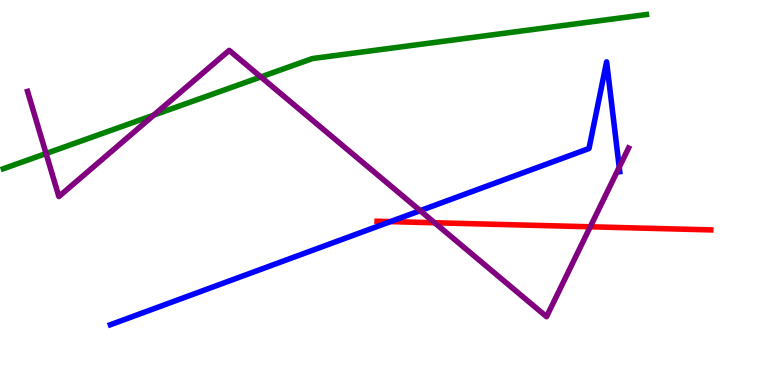[{'lines': ['blue', 'red'], 'intersections': [{'x': 5.04, 'y': 4.24}]}, {'lines': ['green', 'red'], 'intersections': []}, {'lines': ['purple', 'red'], 'intersections': [{'x': 5.61, 'y': 4.21}, {'x': 7.62, 'y': 4.11}]}, {'lines': ['blue', 'green'], 'intersections': []}, {'lines': ['blue', 'purple'], 'intersections': [{'x': 5.42, 'y': 4.53}, {'x': 7.99, 'y': 5.66}]}, {'lines': ['green', 'purple'], 'intersections': [{'x': 0.594, 'y': 6.01}, {'x': 1.98, 'y': 7.01}, {'x': 3.37, 'y': 8.0}]}]